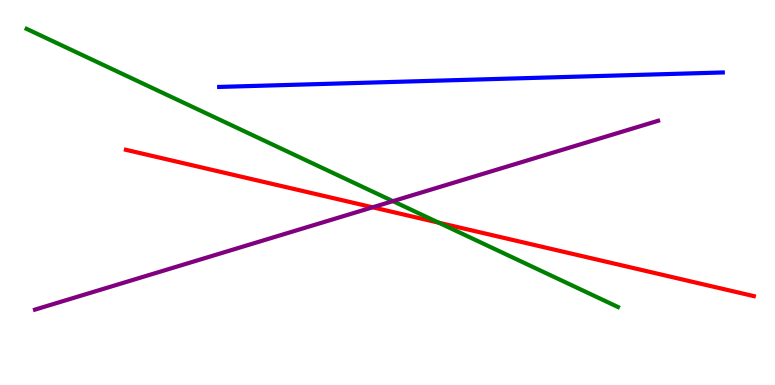[{'lines': ['blue', 'red'], 'intersections': []}, {'lines': ['green', 'red'], 'intersections': [{'x': 5.66, 'y': 4.22}]}, {'lines': ['purple', 'red'], 'intersections': [{'x': 4.81, 'y': 4.62}]}, {'lines': ['blue', 'green'], 'intersections': []}, {'lines': ['blue', 'purple'], 'intersections': []}, {'lines': ['green', 'purple'], 'intersections': [{'x': 5.07, 'y': 4.78}]}]